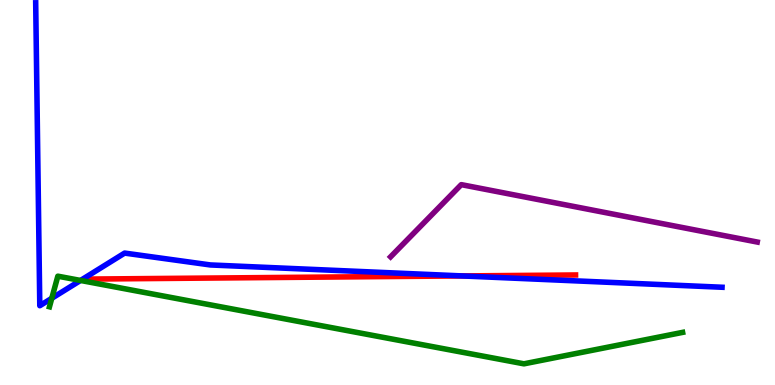[{'lines': ['blue', 'red'], 'intersections': [{'x': 5.96, 'y': 2.83}]}, {'lines': ['green', 'red'], 'intersections': []}, {'lines': ['purple', 'red'], 'intersections': []}, {'lines': ['blue', 'green'], 'intersections': [{'x': 0.668, 'y': 2.25}, {'x': 1.04, 'y': 2.72}]}, {'lines': ['blue', 'purple'], 'intersections': []}, {'lines': ['green', 'purple'], 'intersections': []}]